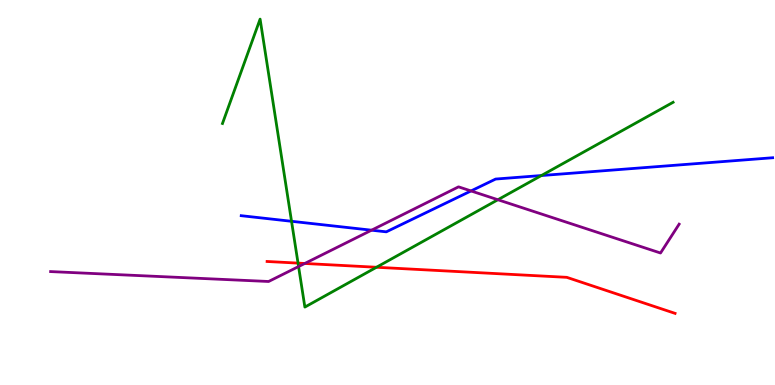[{'lines': ['blue', 'red'], 'intersections': []}, {'lines': ['green', 'red'], 'intersections': [{'x': 3.85, 'y': 3.17}, {'x': 4.86, 'y': 3.06}]}, {'lines': ['purple', 'red'], 'intersections': [{'x': 3.93, 'y': 3.16}]}, {'lines': ['blue', 'green'], 'intersections': [{'x': 3.76, 'y': 4.25}, {'x': 6.99, 'y': 5.44}]}, {'lines': ['blue', 'purple'], 'intersections': [{'x': 4.79, 'y': 4.02}, {'x': 6.08, 'y': 5.04}]}, {'lines': ['green', 'purple'], 'intersections': [{'x': 3.85, 'y': 3.08}, {'x': 6.42, 'y': 4.81}]}]